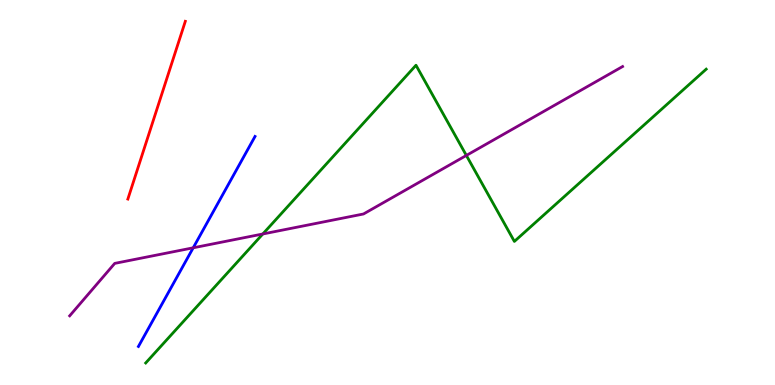[{'lines': ['blue', 'red'], 'intersections': []}, {'lines': ['green', 'red'], 'intersections': []}, {'lines': ['purple', 'red'], 'intersections': []}, {'lines': ['blue', 'green'], 'intersections': []}, {'lines': ['blue', 'purple'], 'intersections': [{'x': 2.49, 'y': 3.56}]}, {'lines': ['green', 'purple'], 'intersections': [{'x': 3.39, 'y': 3.92}, {'x': 6.02, 'y': 5.96}]}]